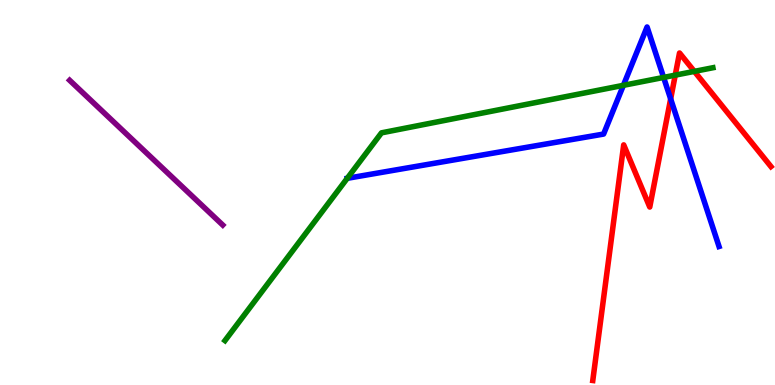[{'lines': ['blue', 'red'], 'intersections': [{'x': 8.65, 'y': 7.43}]}, {'lines': ['green', 'red'], 'intersections': [{'x': 8.71, 'y': 8.05}, {'x': 8.96, 'y': 8.15}]}, {'lines': ['purple', 'red'], 'intersections': []}, {'lines': ['blue', 'green'], 'intersections': [{'x': 8.04, 'y': 7.78}, {'x': 8.56, 'y': 7.99}]}, {'lines': ['blue', 'purple'], 'intersections': []}, {'lines': ['green', 'purple'], 'intersections': []}]